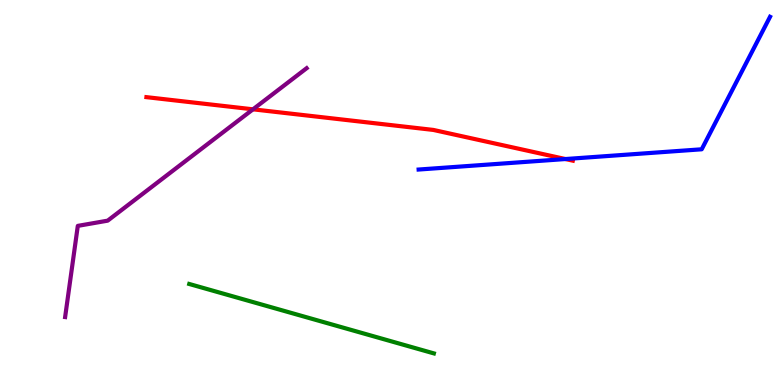[{'lines': ['blue', 'red'], 'intersections': [{'x': 7.3, 'y': 5.87}]}, {'lines': ['green', 'red'], 'intersections': []}, {'lines': ['purple', 'red'], 'intersections': [{'x': 3.26, 'y': 7.16}]}, {'lines': ['blue', 'green'], 'intersections': []}, {'lines': ['blue', 'purple'], 'intersections': []}, {'lines': ['green', 'purple'], 'intersections': []}]